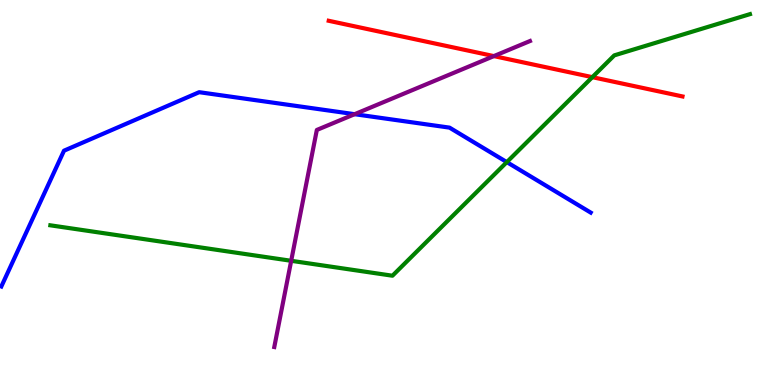[{'lines': ['blue', 'red'], 'intersections': []}, {'lines': ['green', 'red'], 'intersections': [{'x': 7.64, 'y': 8.0}]}, {'lines': ['purple', 'red'], 'intersections': [{'x': 6.37, 'y': 8.54}]}, {'lines': ['blue', 'green'], 'intersections': [{'x': 6.54, 'y': 5.79}]}, {'lines': ['blue', 'purple'], 'intersections': [{'x': 4.58, 'y': 7.03}]}, {'lines': ['green', 'purple'], 'intersections': [{'x': 3.76, 'y': 3.23}]}]